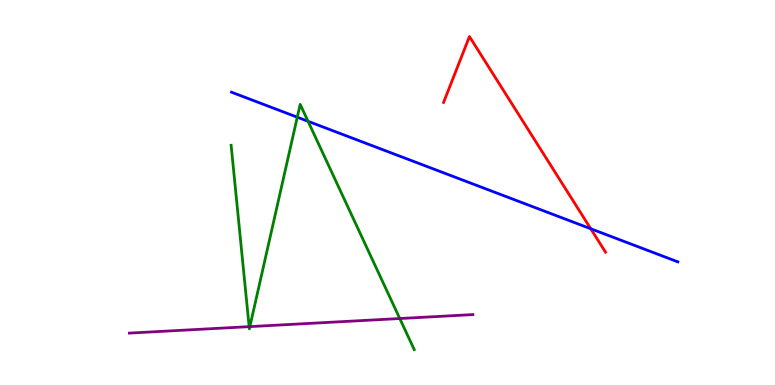[{'lines': ['blue', 'red'], 'intersections': [{'x': 7.62, 'y': 4.06}]}, {'lines': ['green', 'red'], 'intersections': []}, {'lines': ['purple', 'red'], 'intersections': []}, {'lines': ['blue', 'green'], 'intersections': [{'x': 3.84, 'y': 6.96}, {'x': 3.97, 'y': 6.85}]}, {'lines': ['blue', 'purple'], 'intersections': []}, {'lines': ['green', 'purple'], 'intersections': [{'x': 3.21, 'y': 1.52}, {'x': 3.22, 'y': 1.52}, {'x': 5.16, 'y': 1.73}]}]